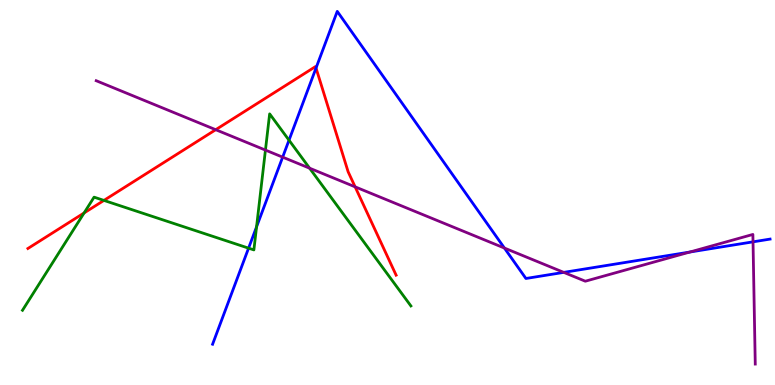[{'lines': ['blue', 'red'], 'intersections': [{'x': 4.08, 'y': 8.23}]}, {'lines': ['green', 'red'], 'intersections': [{'x': 1.09, 'y': 4.47}, {'x': 1.34, 'y': 4.79}]}, {'lines': ['purple', 'red'], 'intersections': [{'x': 2.78, 'y': 6.63}, {'x': 4.58, 'y': 5.15}]}, {'lines': ['blue', 'green'], 'intersections': [{'x': 3.21, 'y': 3.55}, {'x': 3.31, 'y': 4.11}, {'x': 3.73, 'y': 6.36}]}, {'lines': ['blue', 'purple'], 'intersections': [{'x': 3.65, 'y': 5.92}, {'x': 6.51, 'y': 3.56}, {'x': 7.27, 'y': 2.93}, {'x': 8.9, 'y': 3.45}, {'x': 9.72, 'y': 3.72}]}, {'lines': ['green', 'purple'], 'intersections': [{'x': 3.43, 'y': 6.1}, {'x': 3.99, 'y': 5.63}]}]